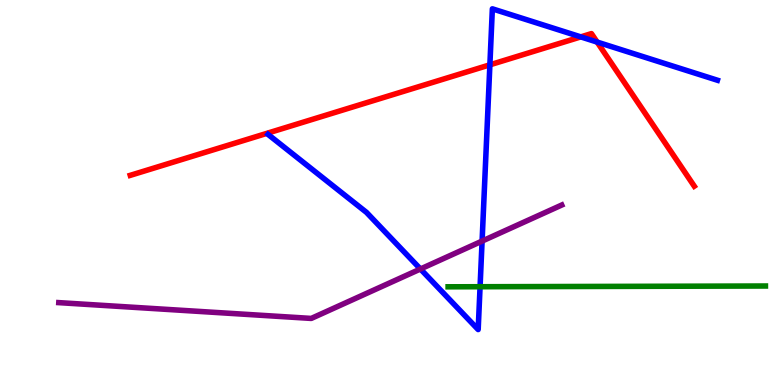[{'lines': ['blue', 'red'], 'intersections': [{'x': 6.32, 'y': 8.32}, {'x': 7.49, 'y': 9.04}, {'x': 7.71, 'y': 8.91}]}, {'lines': ['green', 'red'], 'intersections': []}, {'lines': ['purple', 'red'], 'intersections': []}, {'lines': ['blue', 'green'], 'intersections': [{'x': 6.19, 'y': 2.55}]}, {'lines': ['blue', 'purple'], 'intersections': [{'x': 5.43, 'y': 3.01}, {'x': 6.22, 'y': 3.74}]}, {'lines': ['green', 'purple'], 'intersections': []}]